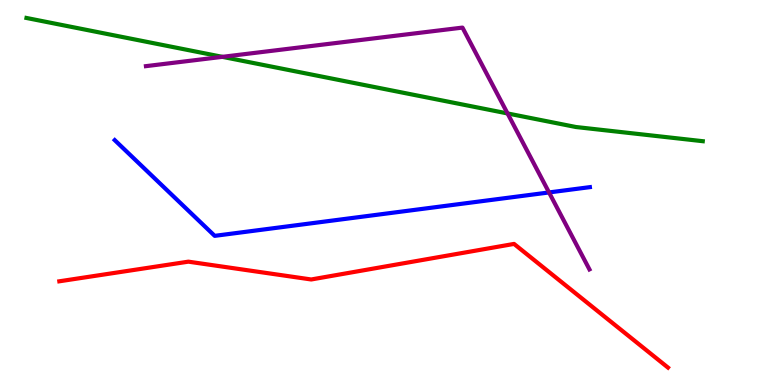[{'lines': ['blue', 'red'], 'intersections': []}, {'lines': ['green', 'red'], 'intersections': []}, {'lines': ['purple', 'red'], 'intersections': []}, {'lines': ['blue', 'green'], 'intersections': []}, {'lines': ['blue', 'purple'], 'intersections': [{'x': 7.08, 'y': 5.0}]}, {'lines': ['green', 'purple'], 'intersections': [{'x': 2.87, 'y': 8.52}, {'x': 6.55, 'y': 7.05}]}]